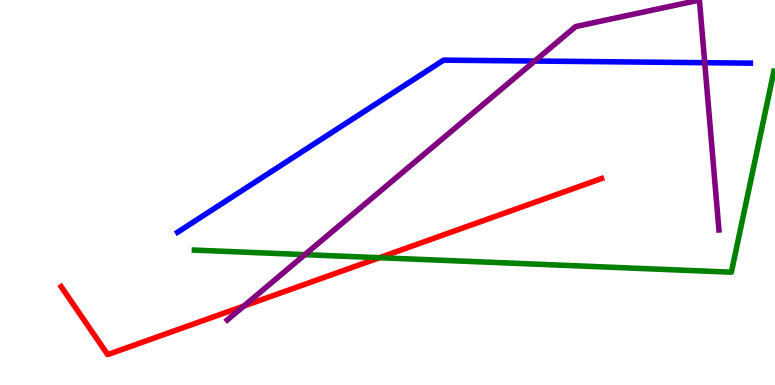[{'lines': ['blue', 'red'], 'intersections': []}, {'lines': ['green', 'red'], 'intersections': [{'x': 4.9, 'y': 3.31}]}, {'lines': ['purple', 'red'], 'intersections': [{'x': 3.15, 'y': 2.05}]}, {'lines': ['blue', 'green'], 'intersections': []}, {'lines': ['blue', 'purple'], 'intersections': [{'x': 6.9, 'y': 8.41}, {'x': 9.09, 'y': 8.37}]}, {'lines': ['green', 'purple'], 'intersections': [{'x': 3.93, 'y': 3.39}]}]